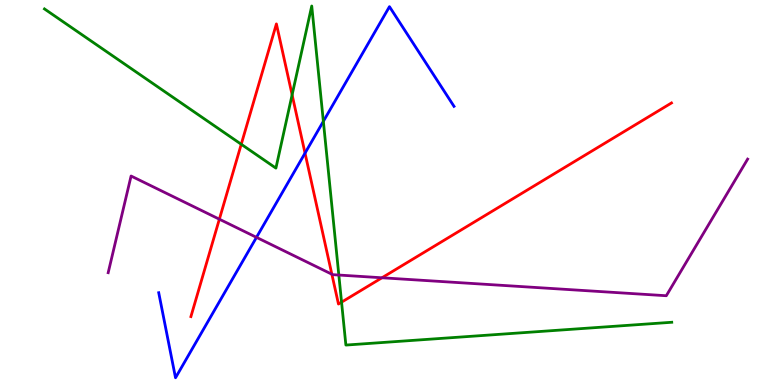[{'lines': ['blue', 'red'], 'intersections': [{'x': 3.94, 'y': 6.02}]}, {'lines': ['green', 'red'], 'intersections': [{'x': 3.11, 'y': 6.25}, {'x': 3.77, 'y': 7.54}, {'x': 4.41, 'y': 2.15}]}, {'lines': ['purple', 'red'], 'intersections': [{'x': 2.83, 'y': 4.31}, {'x': 4.28, 'y': 2.88}, {'x': 4.93, 'y': 2.79}]}, {'lines': ['blue', 'green'], 'intersections': [{'x': 4.17, 'y': 6.85}]}, {'lines': ['blue', 'purple'], 'intersections': [{'x': 3.31, 'y': 3.84}]}, {'lines': ['green', 'purple'], 'intersections': [{'x': 4.37, 'y': 2.86}]}]